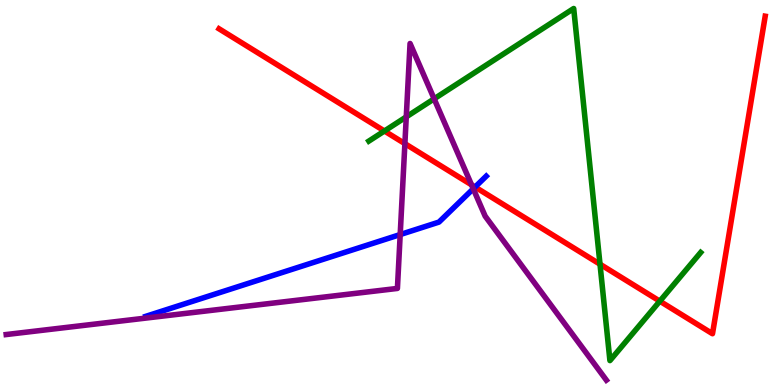[{'lines': ['blue', 'red'], 'intersections': [{'x': 6.13, 'y': 5.14}]}, {'lines': ['green', 'red'], 'intersections': [{'x': 4.96, 'y': 6.6}, {'x': 7.74, 'y': 3.14}, {'x': 8.51, 'y': 2.18}]}, {'lines': ['purple', 'red'], 'intersections': [{'x': 5.22, 'y': 6.27}, {'x': 6.08, 'y': 5.2}]}, {'lines': ['blue', 'green'], 'intersections': []}, {'lines': ['blue', 'purple'], 'intersections': [{'x': 5.16, 'y': 3.91}, {'x': 6.11, 'y': 5.1}]}, {'lines': ['green', 'purple'], 'intersections': [{'x': 5.24, 'y': 6.96}, {'x': 5.6, 'y': 7.43}]}]